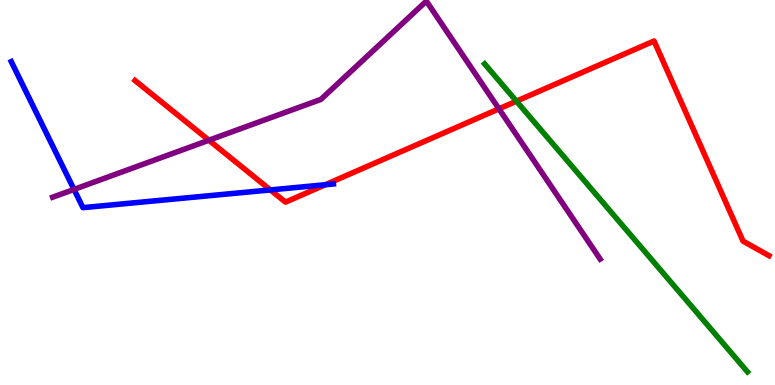[{'lines': ['blue', 'red'], 'intersections': [{'x': 3.49, 'y': 5.07}, {'x': 4.2, 'y': 5.2}]}, {'lines': ['green', 'red'], 'intersections': [{'x': 6.66, 'y': 7.37}]}, {'lines': ['purple', 'red'], 'intersections': [{'x': 2.7, 'y': 6.36}, {'x': 6.44, 'y': 7.17}]}, {'lines': ['blue', 'green'], 'intersections': []}, {'lines': ['blue', 'purple'], 'intersections': [{'x': 0.955, 'y': 5.08}]}, {'lines': ['green', 'purple'], 'intersections': []}]